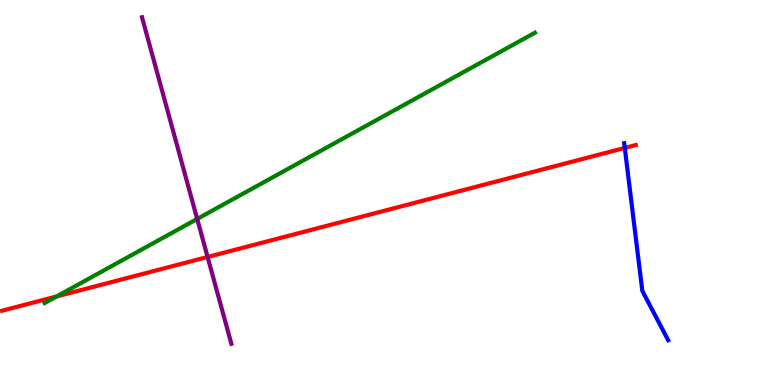[{'lines': ['blue', 'red'], 'intersections': [{'x': 8.06, 'y': 6.16}]}, {'lines': ['green', 'red'], 'intersections': [{'x': 0.731, 'y': 2.3}]}, {'lines': ['purple', 'red'], 'intersections': [{'x': 2.68, 'y': 3.33}]}, {'lines': ['blue', 'green'], 'intersections': []}, {'lines': ['blue', 'purple'], 'intersections': []}, {'lines': ['green', 'purple'], 'intersections': [{'x': 2.54, 'y': 4.31}]}]